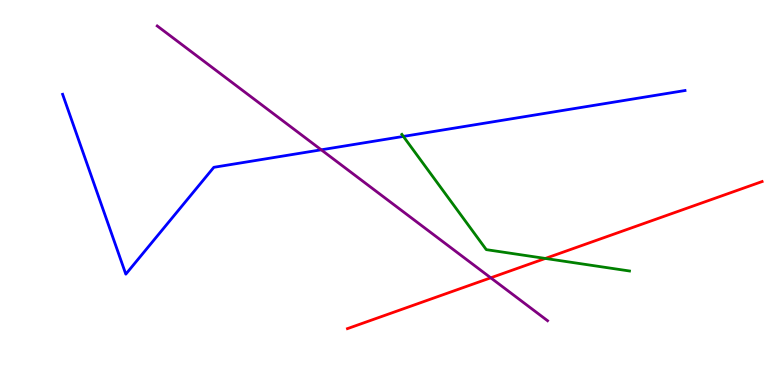[{'lines': ['blue', 'red'], 'intersections': []}, {'lines': ['green', 'red'], 'intersections': [{'x': 7.04, 'y': 3.29}]}, {'lines': ['purple', 'red'], 'intersections': [{'x': 6.33, 'y': 2.78}]}, {'lines': ['blue', 'green'], 'intersections': [{'x': 5.2, 'y': 6.46}]}, {'lines': ['blue', 'purple'], 'intersections': [{'x': 4.14, 'y': 6.11}]}, {'lines': ['green', 'purple'], 'intersections': []}]